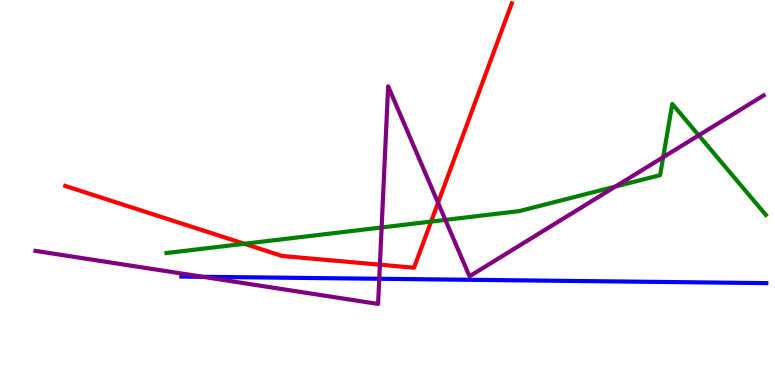[{'lines': ['blue', 'red'], 'intersections': []}, {'lines': ['green', 'red'], 'intersections': [{'x': 3.15, 'y': 3.67}, {'x': 5.56, 'y': 4.24}]}, {'lines': ['purple', 'red'], 'intersections': [{'x': 4.9, 'y': 3.12}, {'x': 5.65, 'y': 4.73}]}, {'lines': ['blue', 'green'], 'intersections': []}, {'lines': ['blue', 'purple'], 'intersections': [{'x': 2.62, 'y': 2.81}, {'x': 4.89, 'y': 2.76}]}, {'lines': ['green', 'purple'], 'intersections': [{'x': 4.92, 'y': 4.09}, {'x': 5.75, 'y': 4.29}, {'x': 7.94, 'y': 5.15}, {'x': 8.56, 'y': 5.92}, {'x': 9.02, 'y': 6.48}]}]